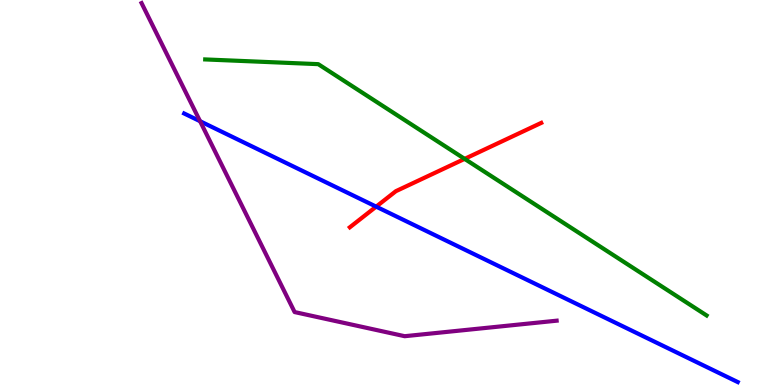[{'lines': ['blue', 'red'], 'intersections': [{'x': 4.85, 'y': 4.63}]}, {'lines': ['green', 'red'], 'intersections': [{'x': 6.0, 'y': 5.87}]}, {'lines': ['purple', 'red'], 'intersections': []}, {'lines': ['blue', 'green'], 'intersections': []}, {'lines': ['blue', 'purple'], 'intersections': [{'x': 2.58, 'y': 6.85}]}, {'lines': ['green', 'purple'], 'intersections': []}]